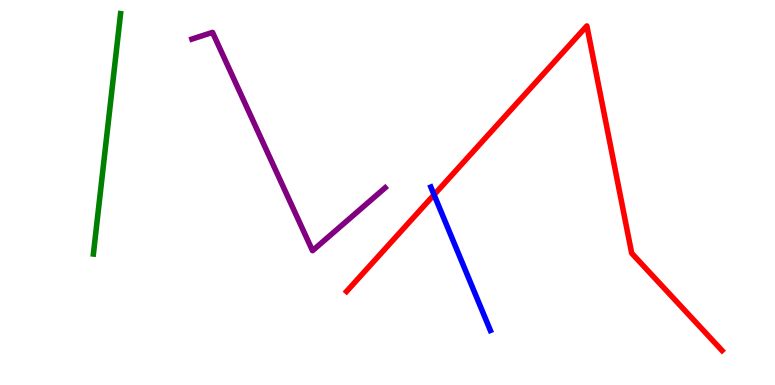[{'lines': ['blue', 'red'], 'intersections': [{'x': 5.6, 'y': 4.94}]}, {'lines': ['green', 'red'], 'intersections': []}, {'lines': ['purple', 'red'], 'intersections': []}, {'lines': ['blue', 'green'], 'intersections': []}, {'lines': ['blue', 'purple'], 'intersections': []}, {'lines': ['green', 'purple'], 'intersections': []}]